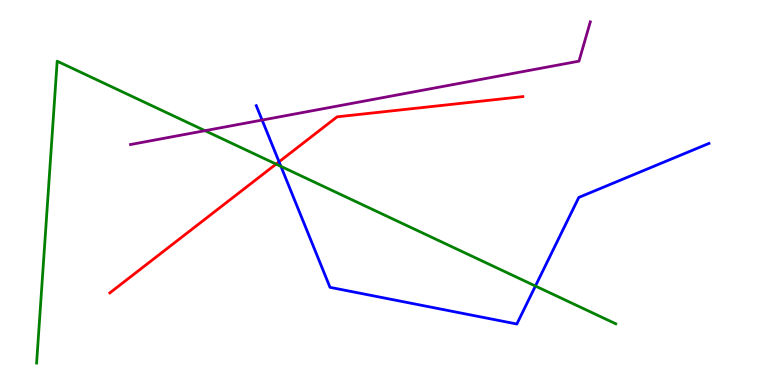[{'lines': ['blue', 'red'], 'intersections': [{'x': 3.6, 'y': 5.8}]}, {'lines': ['green', 'red'], 'intersections': [{'x': 3.56, 'y': 5.74}]}, {'lines': ['purple', 'red'], 'intersections': []}, {'lines': ['blue', 'green'], 'intersections': [{'x': 3.62, 'y': 5.68}, {'x': 6.91, 'y': 2.57}]}, {'lines': ['blue', 'purple'], 'intersections': [{'x': 3.38, 'y': 6.88}]}, {'lines': ['green', 'purple'], 'intersections': [{'x': 2.65, 'y': 6.61}]}]